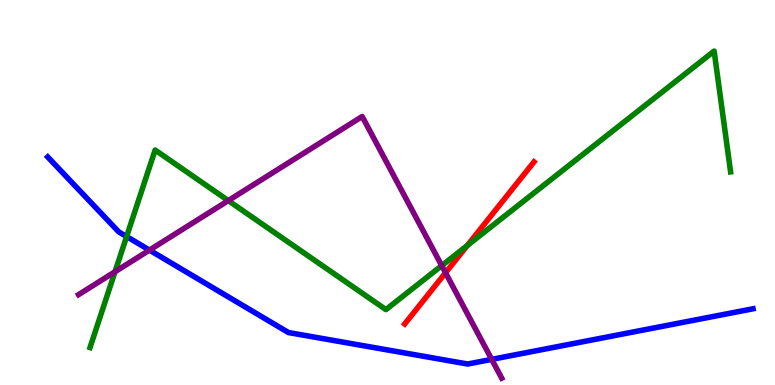[{'lines': ['blue', 'red'], 'intersections': []}, {'lines': ['green', 'red'], 'intersections': [{'x': 6.03, 'y': 3.62}]}, {'lines': ['purple', 'red'], 'intersections': [{'x': 5.75, 'y': 2.91}]}, {'lines': ['blue', 'green'], 'intersections': [{'x': 1.63, 'y': 3.86}]}, {'lines': ['blue', 'purple'], 'intersections': [{'x': 1.93, 'y': 3.5}, {'x': 6.34, 'y': 0.666}]}, {'lines': ['green', 'purple'], 'intersections': [{'x': 1.48, 'y': 2.94}, {'x': 2.95, 'y': 4.79}, {'x': 5.7, 'y': 3.1}]}]